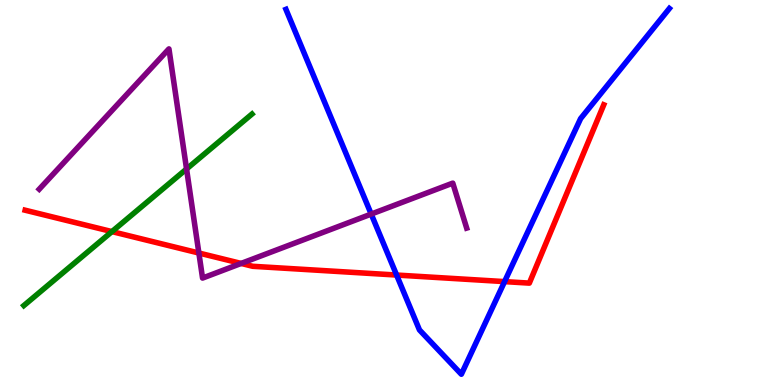[{'lines': ['blue', 'red'], 'intersections': [{'x': 5.12, 'y': 2.86}, {'x': 6.51, 'y': 2.69}]}, {'lines': ['green', 'red'], 'intersections': [{'x': 1.44, 'y': 3.98}]}, {'lines': ['purple', 'red'], 'intersections': [{'x': 2.57, 'y': 3.43}, {'x': 3.11, 'y': 3.16}]}, {'lines': ['blue', 'green'], 'intersections': []}, {'lines': ['blue', 'purple'], 'intersections': [{'x': 4.79, 'y': 4.44}]}, {'lines': ['green', 'purple'], 'intersections': [{'x': 2.41, 'y': 5.61}]}]